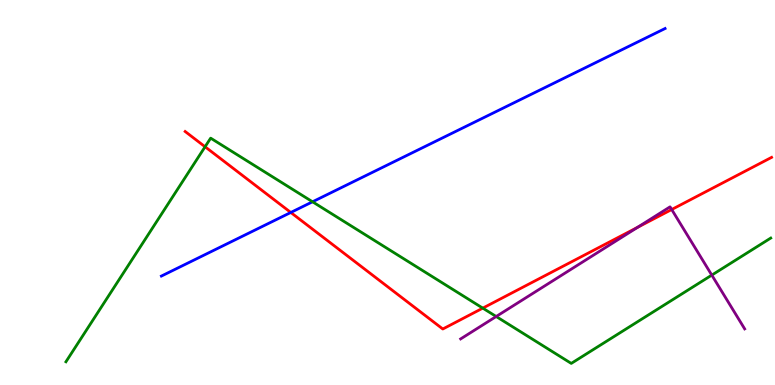[{'lines': ['blue', 'red'], 'intersections': [{'x': 3.75, 'y': 4.48}]}, {'lines': ['green', 'red'], 'intersections': [{'x': 2.65, 'y': 6.19}, {'x': 6.23, 'y': 2.0}]}, {'lines': ['purple', 'red'], 'intersections': [{'x': 8.23, 'y': 4.09}, {'x': 8.67, 'y': 4.56}]}, {'lines': ['blue', 'green'], 'intersections': [{'x': 4.03, 'y': 4.76}]}, {'lines': ['blue', 'purple'], 'intersections': []}, {'lines': ['green', 'purple'], 'intersections': [{'x': 6.4, 'y': 1.78}, {'x': 9.18, 'y': 2.85}]}]